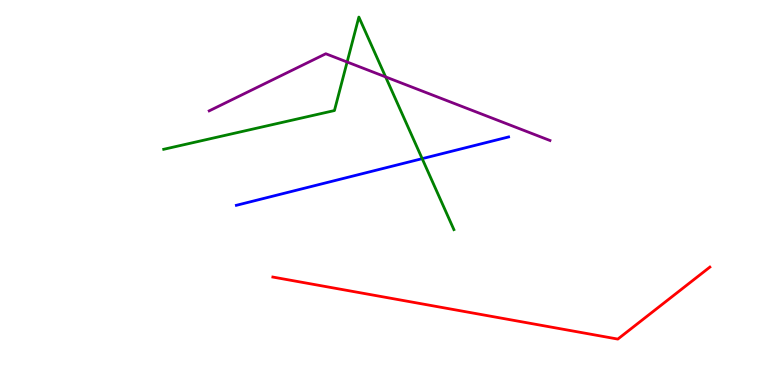[{'lines': ['blue', 'red'], 'intersections': []}, {'lines': ['green', 'red'], 'intersections': []}, {'lines': ['purple', 'red'], 'intersections': []}, {'lines': ['blue', 'green'], 'intersections': [{'x': 5.45, 'y': 5.88}]}, {'lines': ['blue', 'purple'], 'intersections': []}, {'lines': ['green', 'purple'], 'intersections': [{'x': 4.48, 'y': 8.39}, {'x': 4.98, 'y': 8.0}]}]